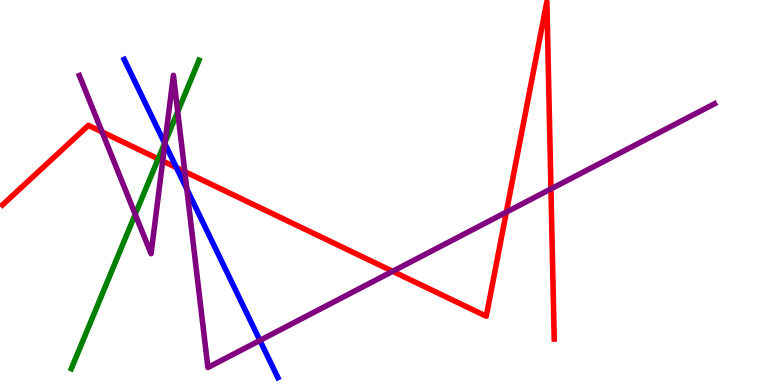[{'lines': ['blue', 'red'], 'intersections': [{'x': 2.28, 'y': 5.65}]}, {'lines': ['green', 'red'], 'intersections': [{'x': 2.04, 'y': 5.87}]}, {'lines': ['purple', 'red'], 'intersections': [{'x': 1.32, 'y': 6.57}, {'x': 2.1, 'y': 5.82}, {'x': 2.38, 'y': 5.54}, {'x': 5.07, 'y': 2.95}, {'x': 6.53, 'y': 4.49}, {'x': 7.11, 'y': 5.09}]}, {'lines': ['blue', 'green'], 'intersections': [{'x': 2.12, 'y': 6.28}]}, {'lines': ['blue', 'purple'], 'intersections': [{'x': 2.13, 'y': 6.27}, {'x': 2.41, 'y': 5.09}, {'x': 3.35, 'y': 1.16}]}, {'lines': ['green', 'purple'], 'intersections': [{'x': 1.74, 'y': 4.43}, {'x': 2.13, 'y': 6.3}, {'x': 2.29, 'y': 7.1}]}]